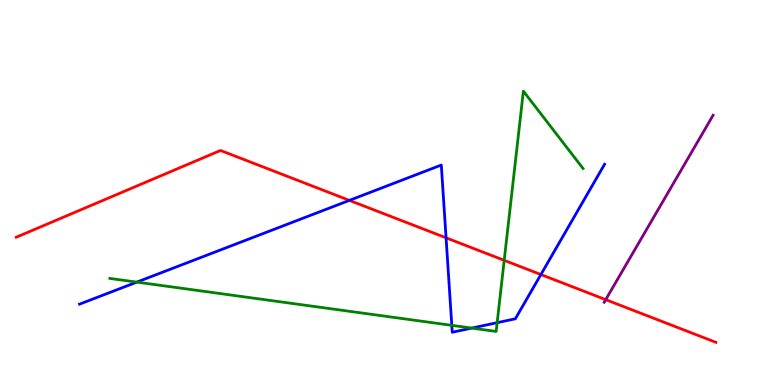[{'lines': ['blue', 'red'], 'intersections': [{'x': 4.51, 'y': 4.8}, {'x': 5.76, 'y': 3.82}, {'x': 6.98, 'y': 2.87}]}, {'lines': ['green', 'red'], 'intersections': [{'x': 6.51, 'y': 3.24}]}, {'lines': ['purple', 'red'], 'intersections': [{'x': 7.82, 'y': 2.22}]}, {'lines': ['blue', 'green'], 'intersections': [{'x': 1.77, 'y': 2.67}, {'x': 5.83, 'y': 1.55}, {'x': 6.09, 'y': 1.48}, {'x': 6.41, 'y': 1.62}]}, {'lines': ['blue', 'purple'], 'intersections': []}, {'lines': ['green', 'purple'], 'intersections': []}]